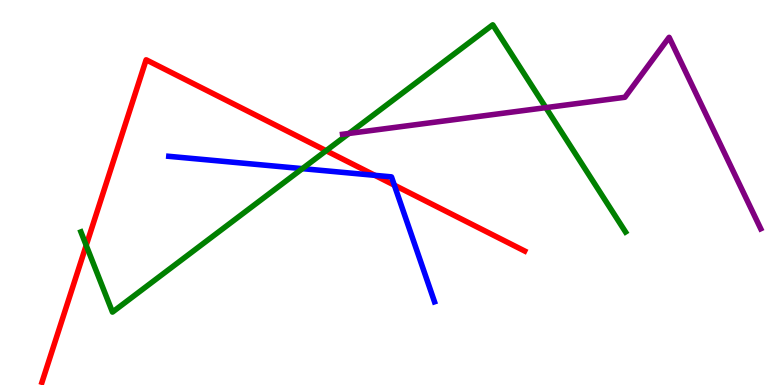[{'lines': ['blue', 'red'], 'intersections': [{'x': 4.84, 'y': 5.45}, {'x': 5.09, 'y': 5.19}]}, {'lines': ['green', 'red'], 'intersections': [{'x': 1.11, 'y': 3.63}, {'x': 4.21, 'y': 6.09}]}, {'lines': ['purple', 'red'], 'intersections': []}, {'lines': ['blue', 'green'], 'intersections': [{'x': 3.9, 'y': 5.62}]}, {'lines': ['blue', 'purple'], 'intersections': []}, {'lines': ['green', 'purple'], 'intersections': [{'x': 4.5, 'y': 6.53}, {'x': 7.04, 'y': 7.2}]}]